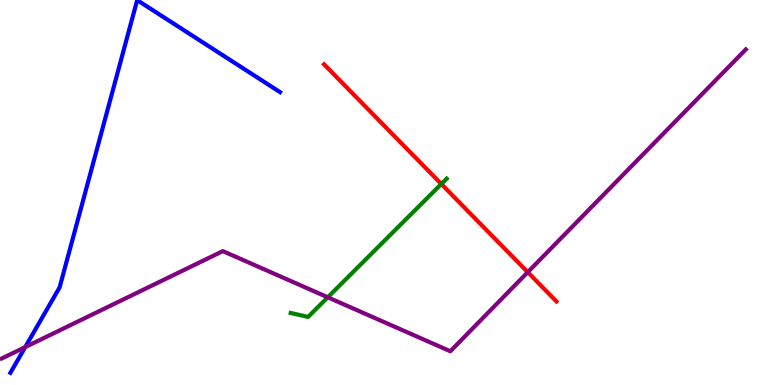[{'lines': ['blue', 'red'], 'intersections': []}, {'lines': ['green', 'red'], 'intersections': [{'x': 5.69, 'y': 5.22}]}, {'lines': ['purple', 'red'], 'intersections': [{'x': 6.81, 'y': 2.93}]}, {'lines': ['blue', 'green'], 'intersections': []}, {'lines': ['blue', 'purple'], 'intersections': [{'x': 0.325, 'y': 0.985}]}, {'lines': ['green', 'purple'], 'intersections': [{'x': 4.23, 'y': 2.28}]}]